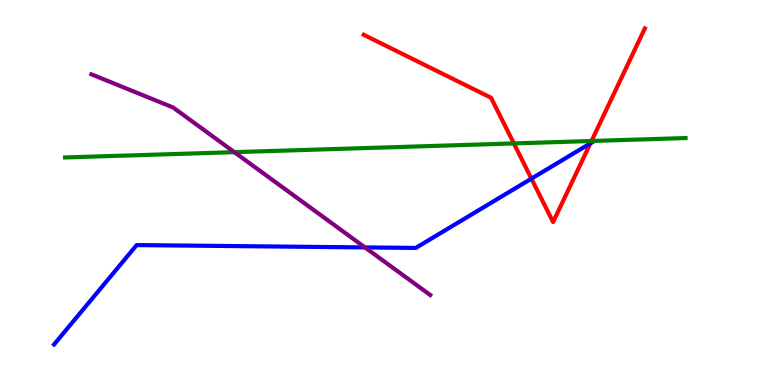[{'lines': ['blue', 'red'], 'intersections': [{'x': 6.86, 'y': 5.36}, {'x': 7.62, 'y': 6.28}]}, {'lines': ['green', 'red'], 'intersections': [{'x': 6.63, 'y': 6.27}, {'x': 7.63, 'y': 6.34}]}, {'lines': ['purple', 'red'], 'intersections': []}, {'lines': ['blue', 'green'], 'intersections': []}, {'lines': ['blue', 'purple'], 'intersections': [{'x': 4.71, 'y': 3.57}]}, {'lines': ['green', 'purple'], 'intersections': [{'x': 3.02, 'y': 6.05}]}]